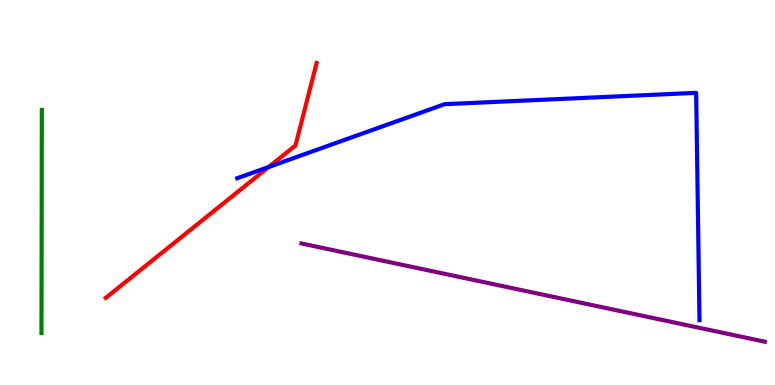[{'lines': ['blue', 'red'], 'intersections': [{'x': 3.47, 'y': 5.66}]}, {'lines': ['green', 'red'], 'intersections': []}, {'lines': ['purple', 'red'], 'intersections': []}, {'lines': ['blue', 'green'], 'intersections': []}, {'lines': ['blue', 'purple'], 'intersections': []}, {'lines': ['green', 'purple'], 'intersections': []}]